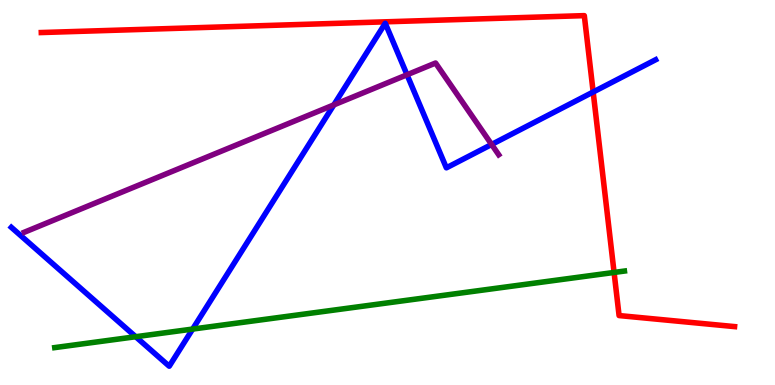[{'lines': ['blue', 'red'], 'intersections': [{'x': 7.65, 'y': 7.61}]}, {'lines': ['green', 'red'], 'intersections': [{'x': 7.92, 'y': 2.92}]}, {'lines': ['purple', 'red'], 'intersections': []}, {'lines': ['blue', 'green'], 'intersections': [{'x': 1.75, 'y': 1.25}, {'x': 2.49, 'y': 1.45}]}, {'lines': ['blue', 'purple'], 'intersections': [{'x': 4.31, 'y': 7.28}, {'x': 5.25, 'y': 8.06}, {'x': 6.34, 'y': 6.25}]}, {'lines': ['green', 'purple'], 'intersections': []}]